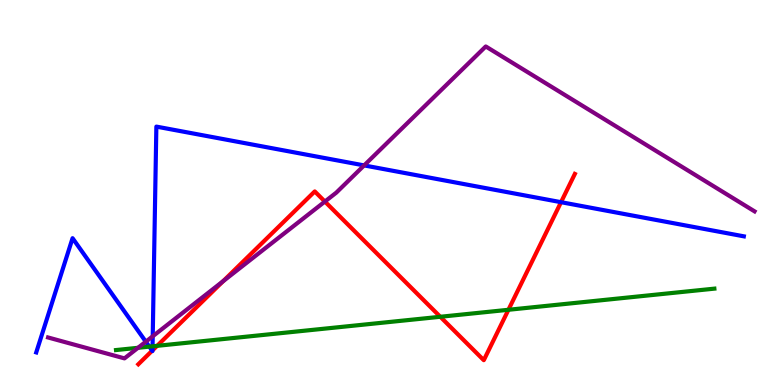[{'lines': ['blue', 'red'], 'intersections': [{'x': 1.96, 'y': 0.891}, {'x': 1.97, 'y': 0.899}, {'x': 7.24, 'y': 4.75}]}, {'lines': ['green', 'red'], 'intersections': [{'x': 2.03, 'y': 1.02}, {'x': 5.68, 'y': 1.77}, {'x': 6.56, 'y': 1.95}]}, {'lines': ['purple', 'red'], 'intersections': [{'x': 2.88, 'y': 2.7}, {'x': 4.19, 'y': 4.76}]}, {'lines': ['blue', 'green'], 'intersections': [{'x': 1.93, 'y': 0.996}, {'x': 1.97, 'y': 1.01}]}, {'lines': ['blue', 'purple'], 'intersections': [{'x': 1.88, 'y': 1.12}, {'x': 1.97, 'y': 1.27}, {'x': 4.7, 'y': 5.7}]}, {'lines': ['green', 'purple'], 'intersections': [{'x': 1.78, 'y': 0.966}]}]